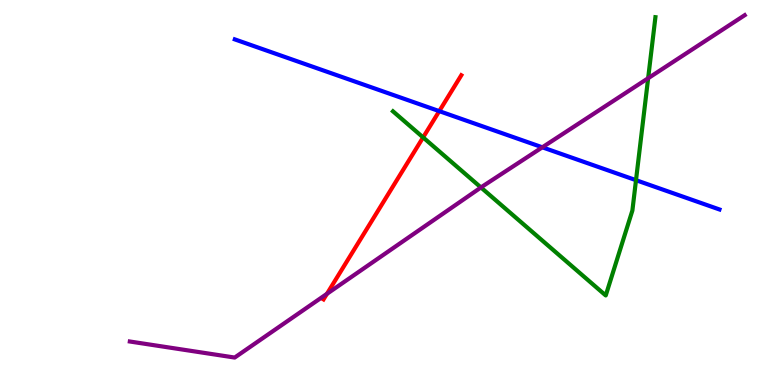[{'lines': ['blue', 'red'], 'intersections': [{'x': 5.67, 'y': 7.11}]}, {'lines': ['green', 'red'], 'intersections': [{'x': 5.46, 'y': 6.43}]}, {'lines': ['purple', 'red'], 'intersections': [{'x': 4.22, 'y': 2.37}]}, {'lines': ['blue', 'green'], 'intersections': [{'x': 8.21, 'y': 5.32}]}, {'lines': ['blue', 'purple'], 'intersections': [{'x': 7.0, 'y': 6.17}]}, {'lines': ['green', 'purple'], 'intersections': [{'x': 6.21, 'y': 5.13}, {'x': 8.36, 'y': 7.97}]}]